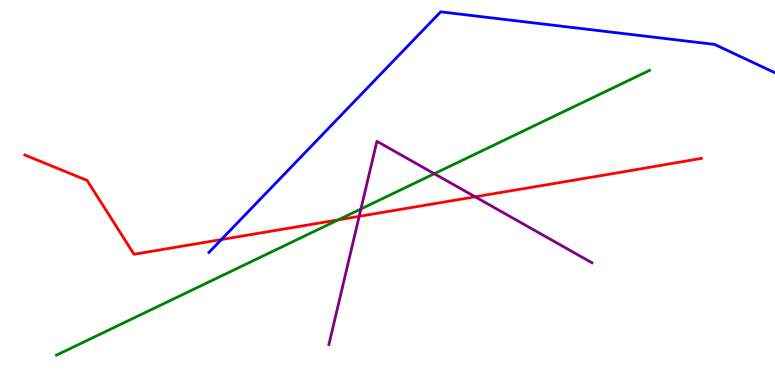[{'lines': ['blue', 'red'], 'intersections': [{'x': 2.86, 'y': 3.78}]}, {'lines': ['green', 'red'], 'intersections': [{'x': 4.36, 'y': 4.29}]}, {'lines': ['purple', 'red'], 'intersections': [{'x': 4.63, 'y': 4.38}, {'x': 6.13, 'y': 4.89}]}, {'lines': ['blue', 'green'], 'intersections': []}, {'lines': ['blue', 'purple'], 'intersections': []}, {'lines': ['green', 'purple'], 'intersections': [{'x': 4.66, 'y': 4.57}, {'x': 5.6, 'y': 5.49}]}]